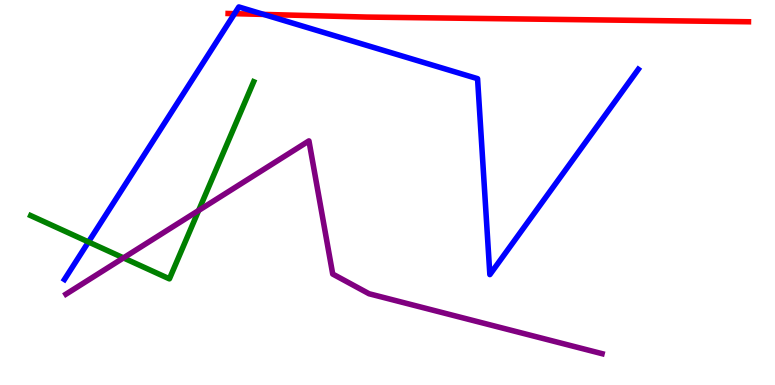[{'lines': ['blue', 'red'], 'intersections': [{'x': 3.03, 'y': 9.65}, {'x': 3.4, 'y': 9.63}]}, {'lines': ['green', 'red'], 'intersections': []}, {'lines': ['purple', 'red'], 'intersections': []}, {'lines': ['blue', 'green'], 'intersections': [{'x': 1.14, 'y': 3.72}]}, {'lines': ['blue', 'purple'], 'intersections': []}, {'lines': ['green', 'purple'], 'intersections': [{'x': 1.59, 'y': 3.3}, {'x': 2.56, 'y': 4.53}]}]